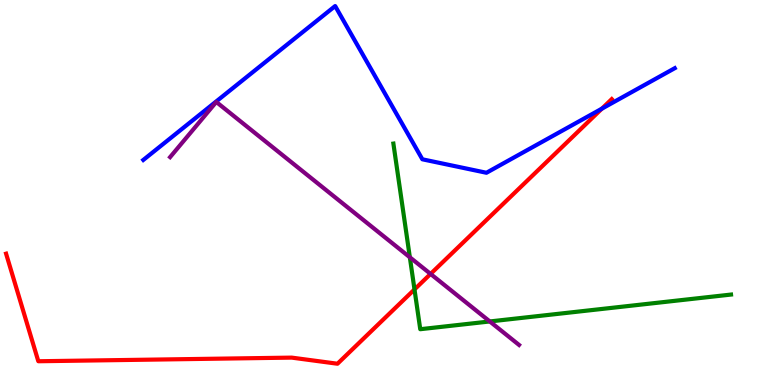[{'lines': ['blue', 'red'], 'intersections': [{'x': 7.77, 'y': 7.18}]}, {'lines': ['green', 'red'], 'intersections': [{'x': 5.35, 'y': 2.48}]}, {'lines': ['purple', 'red'], 'intersections': [{'x': 5.56, 'y': 2.89}]}, {'lines': ['blue', 'green'], 'intersections': []}, {'lines': ['blue', 'purple'], 'intersections': []}, {'lines': ['green', 'purple'], 'intersections': [{'x': 5.29, 'y': 3.32}, {'x': 6.32, 'y': 1.65}]}]